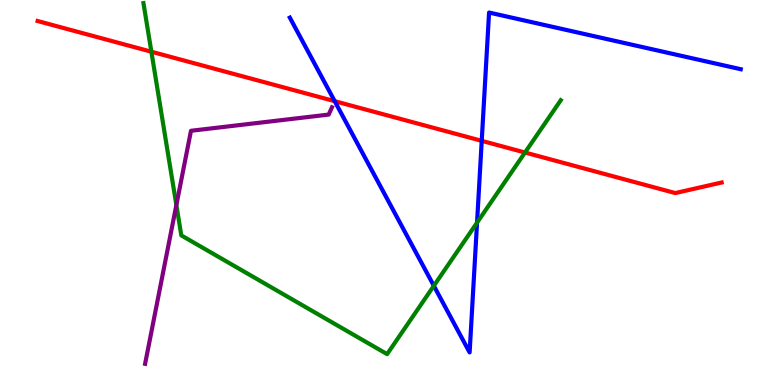[{'lines': ['blue', 'red'], 'intersections': [{'x': 4.32, 'y': 7.37}, {'x': 6.22, 'y': 6.34}]}, {'lines': ['green', 'red'], 'intersections': [{'x': 1.95, 'y': 8.66}, {'x': 6.77, 'y': 6.04}]}, {'lines': ['purple', 'red'], 'intersections': []}, {'lines': ['blue', 'green'], 'intersections': [{'x': 5.6, 'y': 2.58}, {'x': 6.16, 'y': 4.22}]}, {'lines': ['blue', 'purple'], 'intersections': []}, {'lines': ['green', 'purple'], 'intersections': [{'x': 2.28, 'y': 4.67}]}]